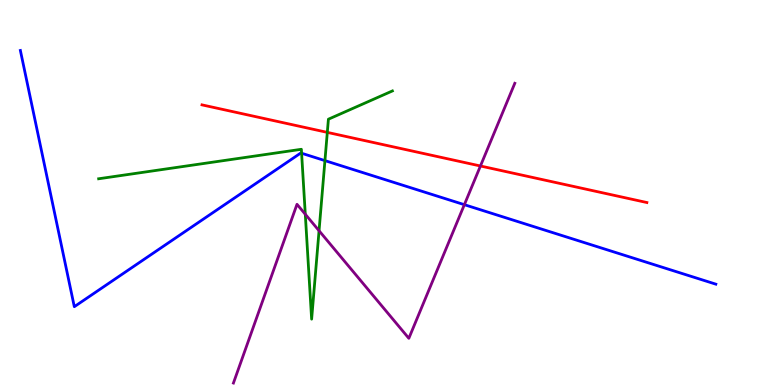[{'lines': ['blue', 'red'], 'intersections': []}, {'lines': ['green', 'red'], 'intersections': [{'x': 4.22, 'y': 6.56}]}, {'lines': ['purple', 'red'], 'intersections': [{'x': 6.2, 'y': 5.69}]}, {'lines': ['blue', 'green'], 'intersections': [{'x': 3.89, 'y': 6.02}, {'x': 4.19, 'y': 5.83}]}, {'lines': ['blue', 'purple'], 'intersections': [{'x': 5.99, 'y': 4.68}]}, {'lines': ['green', 'purple'], 'intersections': [{'x': 3.94, 'y': 4.44}, {'x': 4.12, 'y': 4.01}]}]